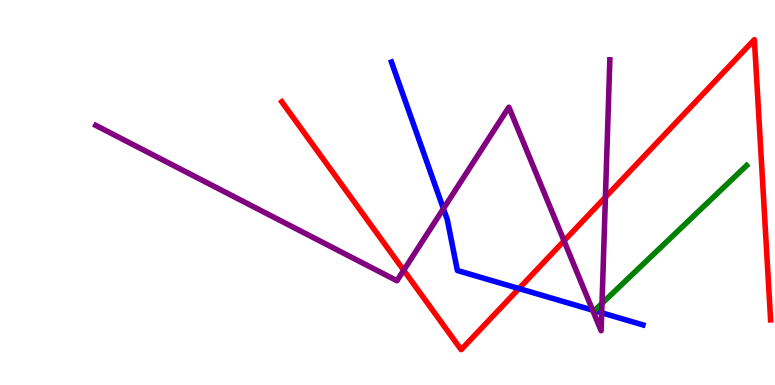[{'lines': ['blue', 'red'], 'intersections': [{'x': 6.7, 'y': 2.51}]}, {'lines': ['green', 'red'], 'intersections': []}, {'lines': ['purple', 'red'], 'intersections': [{'x': 5.21, 'y': 2.98}, {'x': 7.28, 'y': 3.74}, {'x': 7.81, 'y': 4.88}]}, {'lines': ['blue', 'green'], 'intersections': []}, {'lines': ['blue', 'purple'], 'intersections': [{'x': 5.72, 'y': 4.58}, {'x': 7.65, 'y': 1.94}, {'x': 7.76, 'y': 1.88}]}, {'lines': ['green', 'purple'], 'intersections': [{'x': 7.77, 'y': 2.12}]}]